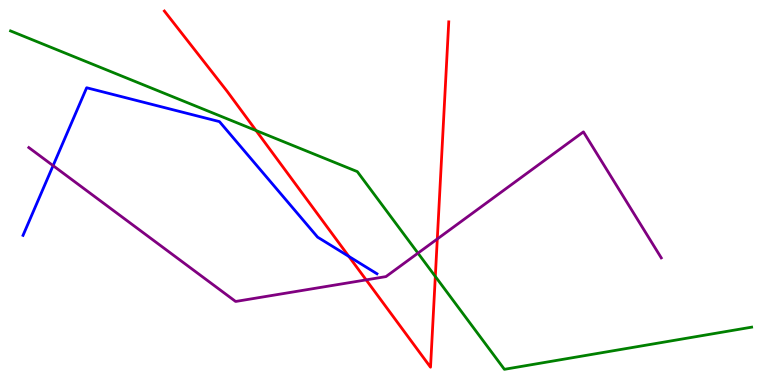[{'lines': ['blue', 'red'], 'intersections': [{'x': 4.5, 'y': 3.34}]}, {'lines': ['green', 'red'], 'intersections': [{'x': 3.3, 'y': 6.61}, {'x': 5.62, 'y': 2.82}]}, {'lines': ['purple', 'red'], 'intersections': [{'x': 4.72, 'y': 2.73}, {'x': 5.64, 'y': 3.79}]}, {'lines': ['blue', 'green'], 'intersections': []}, {'lines': ['blue', 'purple'], 'intersections': [{'x': 0.685, 'y': 5.7}]}, {'lines': ['green', 'purple'], 'intersections': [{'x': 5.39, 'y': 3.42}]}]